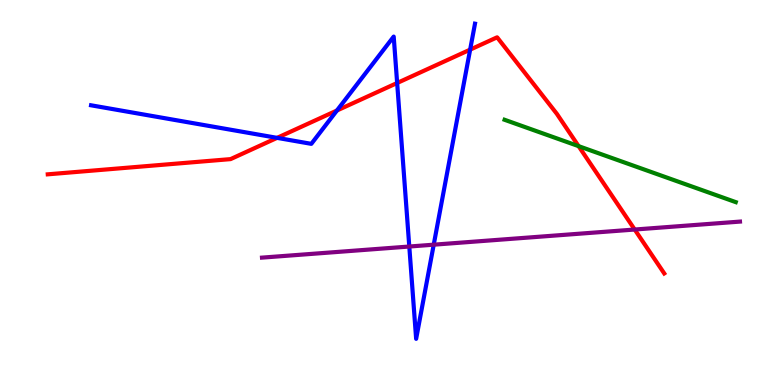[{'lines': ['blue', 'red'], 'intersections': [{'x': 3.58, 'y': 6.42}, {'x': 4.35, 'y': 7.13}, {'x': 5.12, 'y': 7.84}, {'x': 6.07, 'y': 8.71}]}, {'lines': ['green', 'red'], 'intersections': [{'x': 7.47, 'y': 6.2}]}, {'lines': ['purple', 'red'], 'intersections': [{'x': 8.19, 'y': 4.04}]}, {'lines': ['blue', 'green'], 'intersections': []}, {'lines': ['blue', 'purple'], 'intersections': [{'x': 5.28, 'y': 3.6}, {'x': 5.6, 'y': 3.64}]}, {'lines': ['green', 'purple'], 'intersections': []}]